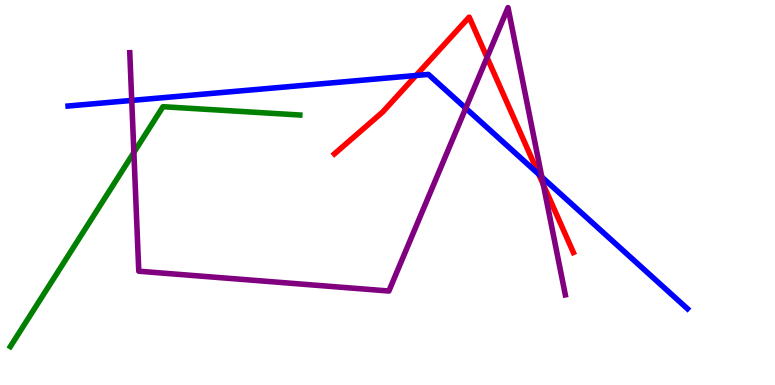[{'lines': ['blue', 'red'], 'intersections': [{'x': 5.37, 'y': 8.04}, {'x': 6.95, 'y': 5.47}]}, {'lines': ['green', 'red'], 'intersections': []}, {'lines': ['purple', 'red'], 'intersections': [{'x': 6.28, 'y': 8.51}, {'x': 7.01, 'y': 5.21}]}, {'lines': ['blue', 'green'], 'intersections': []}, {'lines': ['blue', 'purple'], 'intersections': [{'x': 1.7, 'y': 7.39}, {'x': 6.01, 'y': 7.19}, {'x': 6.99, 'y': 5.4}]}, {'lines': ['green', 'purple'], 'intersections': [{'x': 1.73, 'y': 6.04}]}]